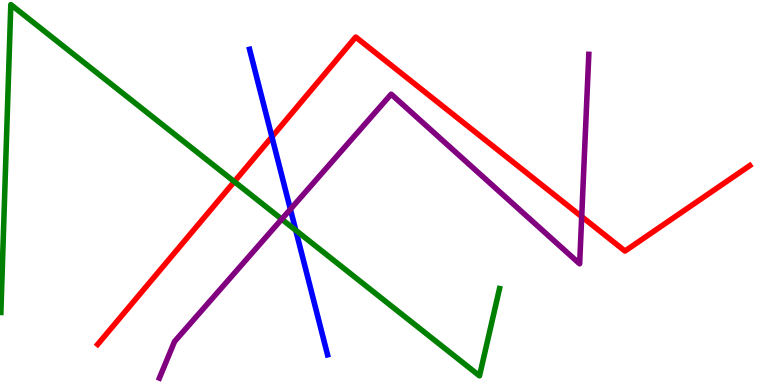[{'lines': ['blue', 'red'], 'intersections': [{'x': 3.51, 'y': 6.44}]}, {'lines': ['green', 'red'], 'intersections': [{'x': 3.02, 'y': 5.28}]}, {'lines': ['purple', 'red'], 'intersections': [{'x': 7.51, 'y': 4.37}]}, {'lines': ['blue', 'green'], 'intersections': [{'x': 3.82, 'y': 4.02}]}, {'lines': ['blue', 'purple'], 'intersections': [{'x': 3.75, 'y': 4.56}]}, {'lines': ['green', 'purple'], 'intersections': [{'x': 3.64, 'y': 4.31}]}]